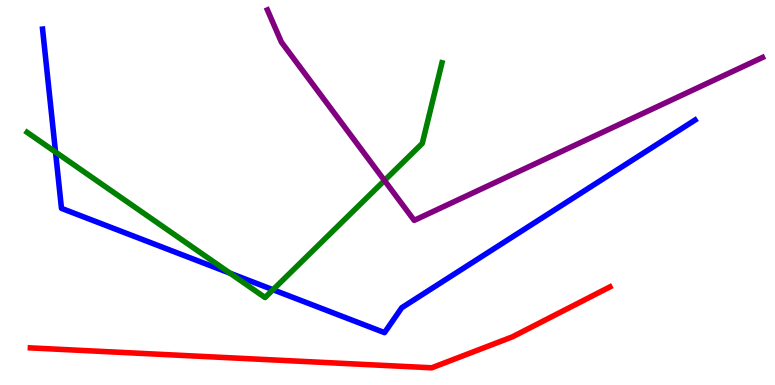[{'lines': ['blue', 'red'], 'intersections': []}, {'lines': ['green', 'red'], 'intersections': []}, {'lines': ['purple', 'red'], 'intersections': []}, {'lines': ['blue', 'green'], 'intersections': [{'x': 0.717, 'y': 6.05}, {'x': 2.97, 'y': 2.9}, {'x': 3.52, 'y': 2.47}]}, {'lines': ['blue', 'purple'], 'intersections': []}, {'lines': ['green', 'purple'], 'intersections': [{'x': 4.96, 'y': 5.31}]}]